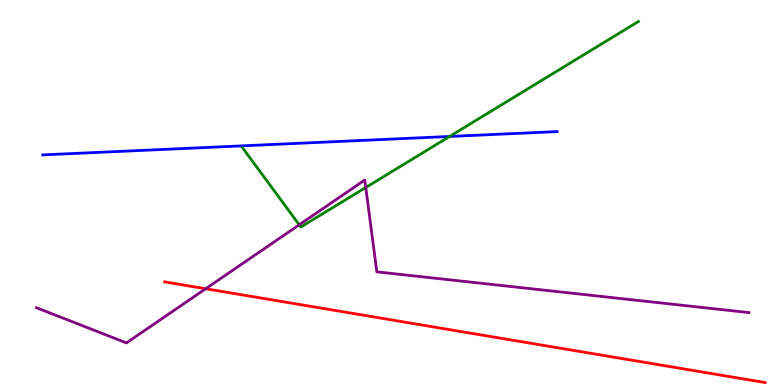[{'lines': ['blue', 'red'], 'intersections': []}, {'lines': ['green', 'red'], 'intersections': []}, {'lines': ['purple', 'red'], 'intersections': [{'x': 2.65, 'y': 2.5}]}, {'lines': ['blue', 'green'], 'intersections': [{'x': 5.8, 'y': 6.46}]}, {'lines': ['blue', 'purple'], 'intersections': []}, {'lines': ['green', 'purple'], 'intersections': [{'x': 3.86, 'y': 4.16}, {'x': 4.72, 'y': 5.13}]}]